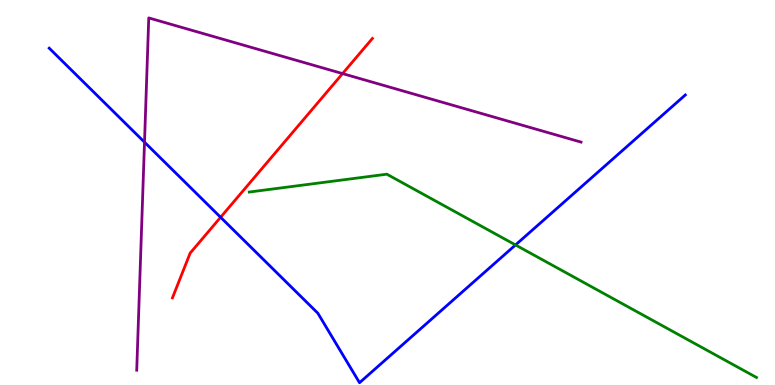[{'lines': ['blue', 'red'], 'intersections': [{'x': 2.85, 'y': 4.36}]}, {'lines': ['green', 'red'], 'intersections': []}, {'lines': ['purple', 'red'], 'intersections': [{'x': 4.42, 'y': 8.09}]}, {'lines': ['blue', 'green'], 'intersections': [{'x': 6.65, 'y': 3.64}]}, {'lines': ['blue', 'purple'], 'intersections': [{'x': 1.86, 'y': 6.31}]}, {'lines': ['green', 'purple'], 'intersections': []}]